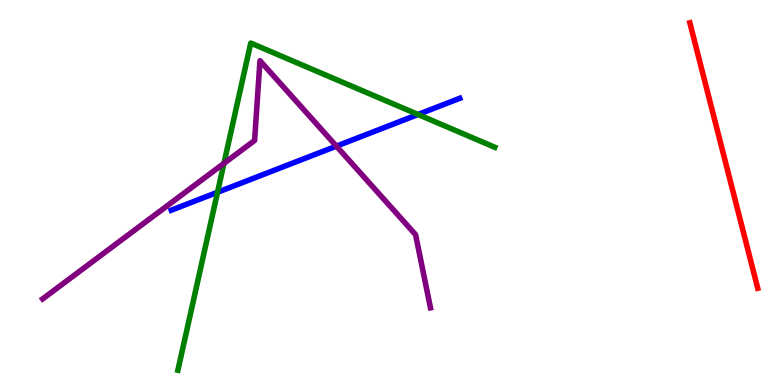[{'lines': ['blue', 'red'], 'intersections': []}, {'lines': ['green', 'red'], 'intersections': []}, {'lines': ['purple', 'red'], 'intersections': []}, {'lines': ['blue', 'green'], 'intersections': [{'x': 2.81, 'y': 5.01}, {'x': 5.39, 'y': 7.03}]}, {'lines': ['blue', 'purple'], 'intersections': [{'x': 4.34, 'y': 6.2}]}, {'lines': ['green', 'purple'], 'intersections': [{'x': 2.89, 'y': 5.76}]}]